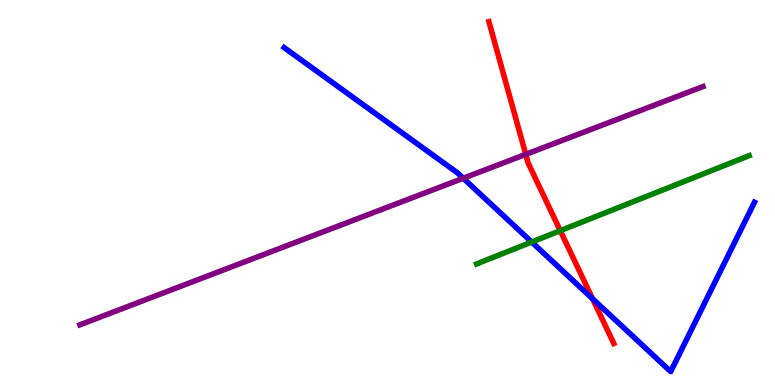[{'lines': ['blue', 'red'], 'intersections': [{'x': 7.65, 'y': 2.24}]}, {'lines': ['green', 'red'], 'intersections': [{'x': 7.23, 'y': 4.01}]}, {'lines': ['purple', 'red'], 'intersections': [{'x': 6.78, 'y': 5.99}]}, {'lines': ['blue', 'green'], 'intersections': [{'x': 6.86, 'y': 3.71}]}, {'lines': ['blue', 'purple'], 'intersections': [{'x': 5.98, 'y': 5.37}]}, {'lines': ['green', 'purple'], 'intersections': []}]